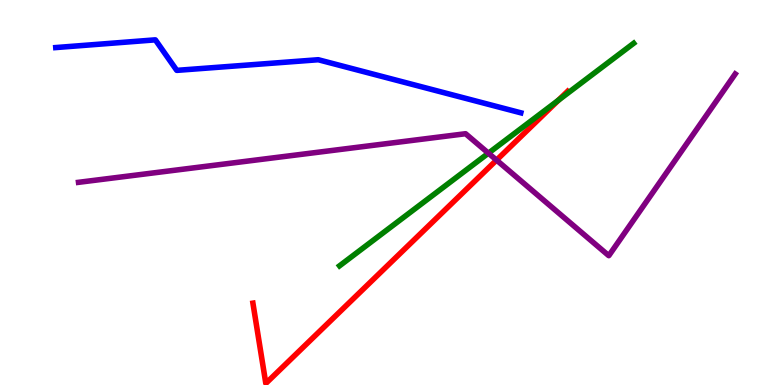[{'lines': ['blue', 'red'], 'intersections': []}, {'lines': ['green', 'red'], 'intersections': [{'x': 7.21, 'y': 7.4}]}, {'lines': ['purple', 'red'], 'intersections': [{'x': 6.41, 'y': 5.84}]}, {'lines': ['blue', 'green'], 'intersections': []}, {'lines': ['blue', 'purple'], 'intersections': []}, {'lines': ['green', 'purple'], 'intersections': [{'x': 6.3, 'y': 6.02}]}]